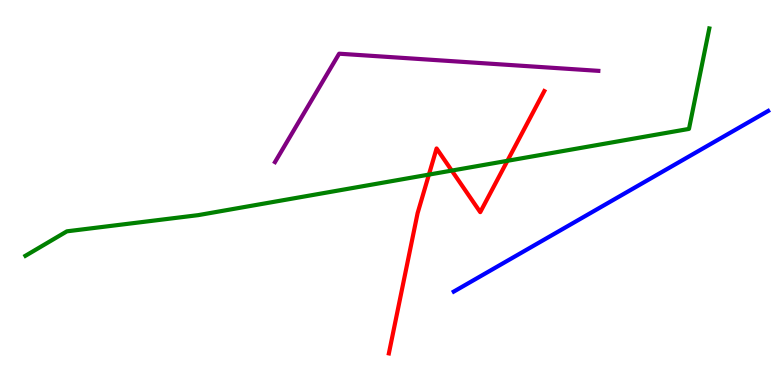[{'lines': ['blue', 'red'], 'intersections': []}, {'lines': ['green', 'red'], 'intersections': [{'x': 5.53, 'y': 5.46}, {'x': 5.83, 'y': 5.57}, {'x': 6.55, 'y': 5.82}]}, {'lines': ['purple', 'red'], 'intersections': []}, {'lines': ['blue', 'green'], 'intersections': []}, {'lines': ['blue', 'purple'], 'intersections': []}, {'lines': ['green', 'purple'], 'intersections': []}]